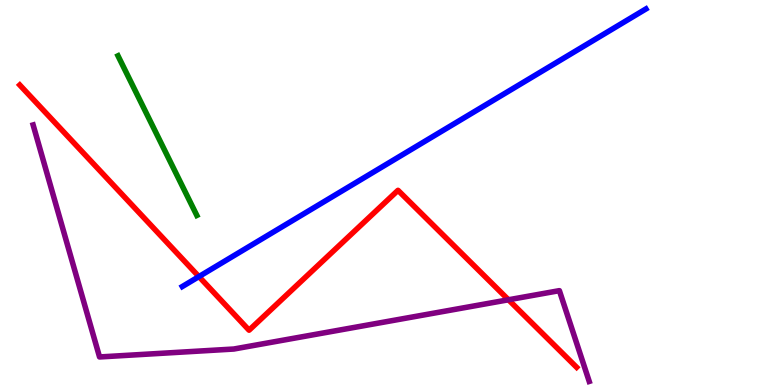[{'lines': ['blue', 'red'], 'intersections': [{'x': 2.57, 'y': 2.82}]}, {'lines': ['green', 'red'], 'intersections': []}, {'lines': ['purple', 'red'], 'intersections': [{'x': 6.56, 'y': 2.21}]}, {'lines': ['blue', 'green'], 'intersections': []}, {'lines': ['blue', 'purple'], 'intersections': []}, {'lines': ['green', 'purple'], 'intersections': []}]